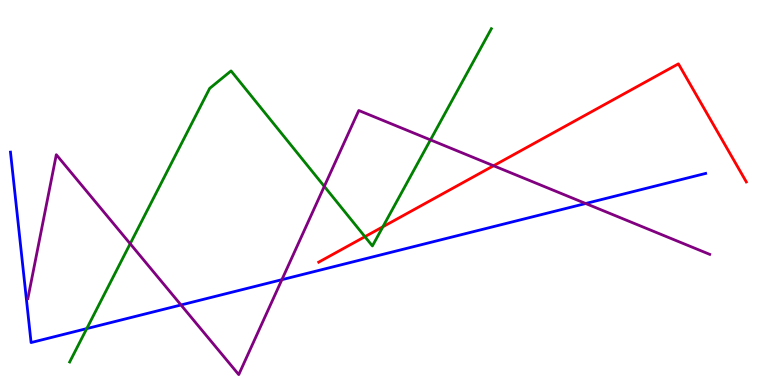[{'lines': ['blue', 'red'], 'intersections': []}, {'lines': ['green', 'red'], 'intersections': [{'x': 4.71, 'y': 3.85}, {'x': 4.94, 'y': 4.11}]}, {'lines': ['purple', 'red'], 'intersections': [{'x': 6.37, 'y': 5.69}]}, {'lines': ['blue', 'green'], 'intersections': [{'x': 1.12, 'y': 1.46}]}, {'lines': ['blue', 'purple'], 'intersections': [{'x': 2.34, 'y': 2.08}, {'x': 3.64, 'y': 2.74}, {'x': 7.56, 'y': 4.71}]}, {'lines': ['green', 'purple'], 'intersections': [{'x': 1.68, 'y': 3.67}, {'x': 4.18, 'y': 5.16}, {'x': 5.55, 'y': 6.37}]}]